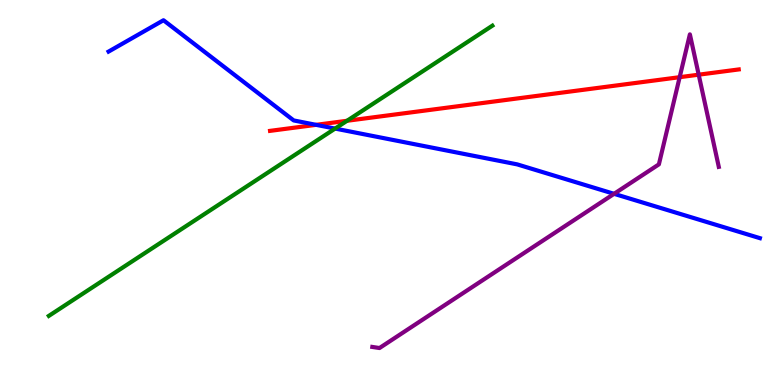[{'lines': ['blue', 'red'], 'intersections': [{'x': 4.08, 'y': 6.76}]}, {'lines': ['green', 'red'], 'intersections': [{'x': 4.48, 'y': 6.86}]}, {'lines': ['purple', 'red'], 'intersections': [{'x': 8.77, 'y': 8.0}, {'x': 9.02, 'y': 8.06}]}, {'lines': ['blue', 'green'], 'intersections': [{'x': 4.32, 'y': 6.66}]}, {'lines': ['blue', 'purple'], 'intersections': [{'x': 7.92, 'y': 4.97}]}, {'lines': ['green', 'purple'], 'intersections': []}]